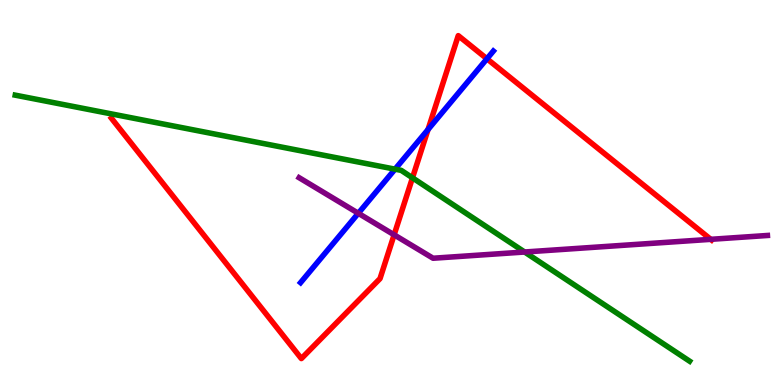[{'lines': ['blue', 'red'], 'intersections': [{'x': 5.52, 'y': 6.64}, {'x': 6.28, 'y': 8.47}]}, {'lines': ['green', 'red'], 'intersections': [{'x': 5.32, 'y': 5.38}]}, {'lines': ['purple', 'red'], 'intersections': [{'x': 5.09, 'y': 3.9}, {'x': 9.17, 'y': 3.78}]}, {'lines': ['blue', 'green'], 'intersections': [{'x': 5.1, 'y': 5.61}]}, {'lines': ['blue', 'purple'], 'intersections': [{'x': 4.62, 'y': 4.46}]}, {'lines': ['green', 'purple'], 'intersections': [{'x': 6.77, 'y': 3.45}]}]